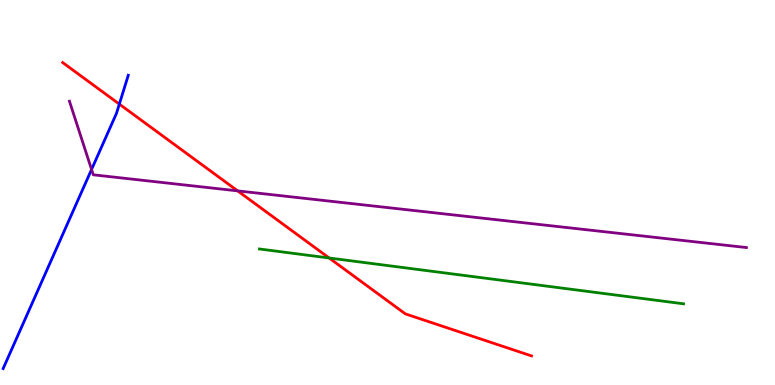[{'lines': ['blue', 'red'], 'intersections': [{'x': 1.54, 'y': 7.3}]}, {'lines': ['green', 'red'], 'intersections': [{'x': 4.25, 'y': 3.3}]}, {'lines': ['purple', 'red'], 'intersections': [{'x': 3.07, 'y': 5.04}]}, {'lines': ['blue', 'green'], 'intersections': []}, {'lines': ['blue', 'purple'], 'intersections': [{'x': 1.18, 'y': 5.6}]}, {'lines': ['green', 'purple'], 'intersections': []}]